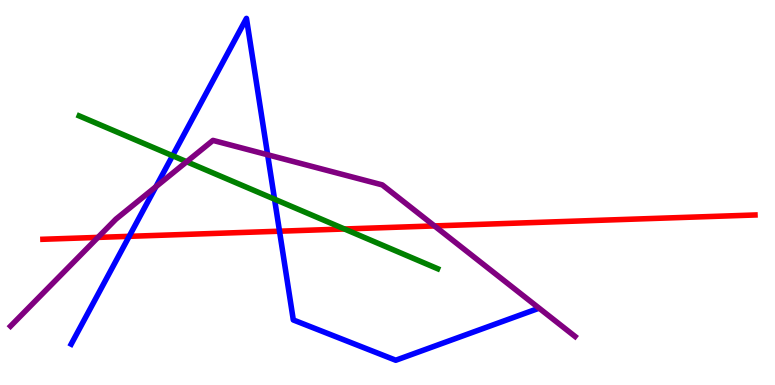[{'lines': ['blue', 'red'], 'intersections': [{'x': 1.67, 'y': 3.86}, {'x': 3.61, 'y': 3.99}]}, {'lines': ['green', 'red'], 'intersections': [{'x': 4.44, 'y': 4.05}]}, {'lines': ['purple', 'red'], 'intersections': [{'x': 1.26, 'y': 3.83}, {'x': 5.61, 'y': 4.13}]}, {'lines': ['blue', 'green'], 'intersections': [{'x': 2.23, 'y': 5.96}, {'x': 3.54, 'y': 4.83}]}, {'lines': ['blue', 'purple'], 'intersections': [{'x': 2.01, 'y': 5.15}, {'x': 3.45, 'y': 5.98}]}, {'lines': ['green', 'purple'], 'intersections': [{'x': 2.41, 'y': 5.8}]}]